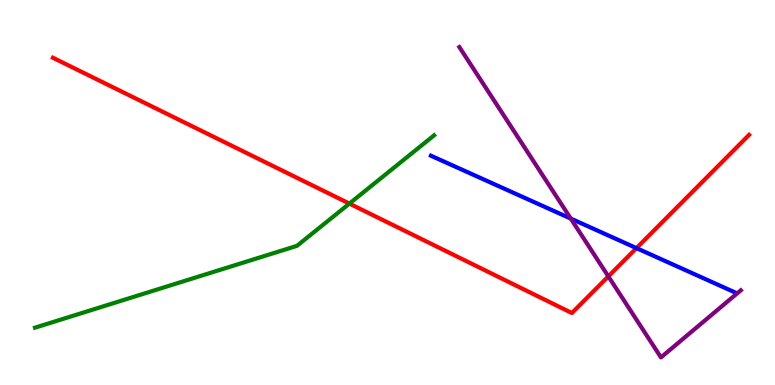[{'lines': ['blue', 'red'], 'intersections': [{'x': 8.21, 'y': 3.56}]}, {'lines': ['green', 'red'], 'intersections': [{'x': 4.51, 'y': 4.71}]}, {'lines': ['purple', 'red'], 'intersections': [{'x': 7.85, 'y': 2.82}]}, {'lines': ['blue', 'green'], 'intersections': []}, {'lines': ['blue', 'purple'], 'intersections': [{'x': 7.36, 'y': 4.32}]}, {'lines': ['green', 'purple'], 'intersections': []}]